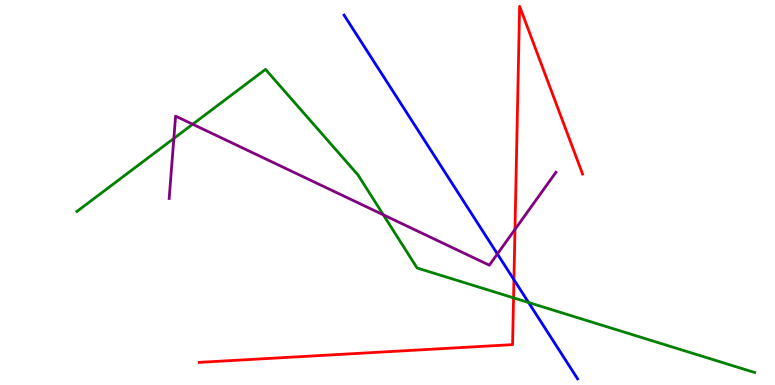[{'lines': ['blue', 'red'], 'intersections': [{'x': 6.63, 'y': 2.74}]}, {'lines': ['green', 'red'], 'intersections': [{'x': 6.63, 'y': 2.26}]}, {'lines': ['purple', 'red'], 'intersections': [{'x': 6.64, 'y': 4.04}]}, {'lines': ['blue', 'green'], 'intersections': [{'x': 6.82, 'y': 2.14}]}, {'lines': ['blue', 'purple'], 'intersections': [{'x': 6.42, 'y': 3.4}]}, {'lines': ['green', 'purple'], 'intersections': [{'x': 2.24, 'y': 6.4}, {'x': 2.49, 'y': 6.77}, {'x': 4.95, 'y': 4.42}]}]